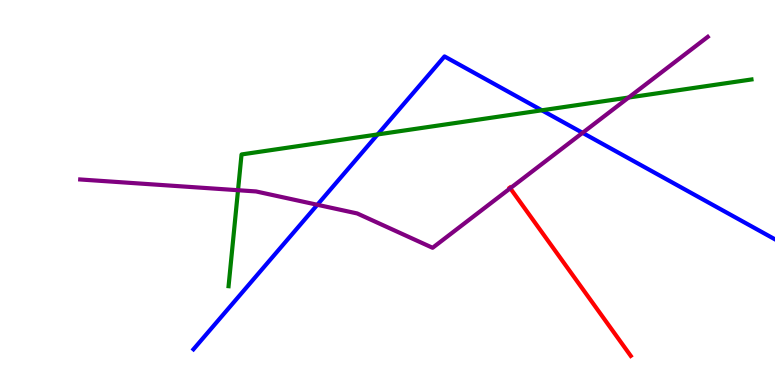[{'lines': ['blue', 'red'], 'intersections': []}, {'lines': ['green', 'red'], 'intersections': []}, {'lines': ['purple', 'red'], 'intersections': [{'x': 6.58, 'y': 5.11}]}, {'lines': ['blue', 'green'], 'intersections': [{'x': 4.87, 'y': 6.51}, {'x': 6.99, 'y': 7.14}]}, {'lines': ['blue', 'purple'], 'intersections': [{'x': 4.09, 'y': 4.68}, {'x': 7.52, 'y': 6.55}]}, {'lines': ['green', 'purple'], 'intersections': [{'x': 3.07, 'y': 5.06}, {'x': 8.11, 'y': 7.47}]}]